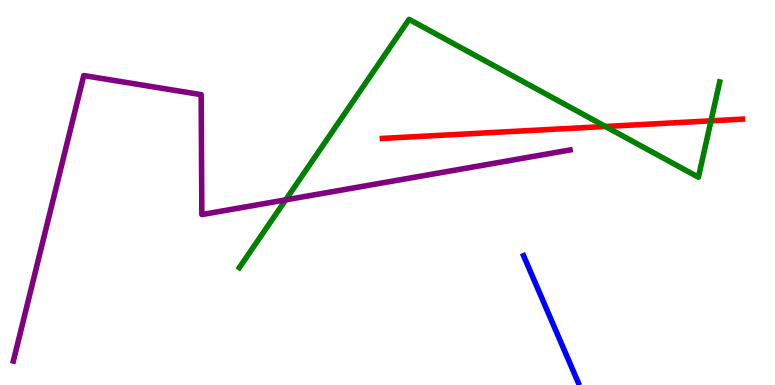[{'lines': ['blue', 'red'], 'intersections': []}, {'lines': ['green', 'red'], 'intersections': [{'x': 7.81, 'y': 6.71}, {'x': 9.17, 'y': 6.86}]}, {'lines': ['purple', 'red'], 'intersections': []}, {'lines': ['blue', 'green'], 'intersections': []}, {'lines': ['blue', 'purple'], 'intersections': []}, {'lines': ['green', 'purple'], 'intersections': [{'x': 3.69, 'y': 4.81}]}]